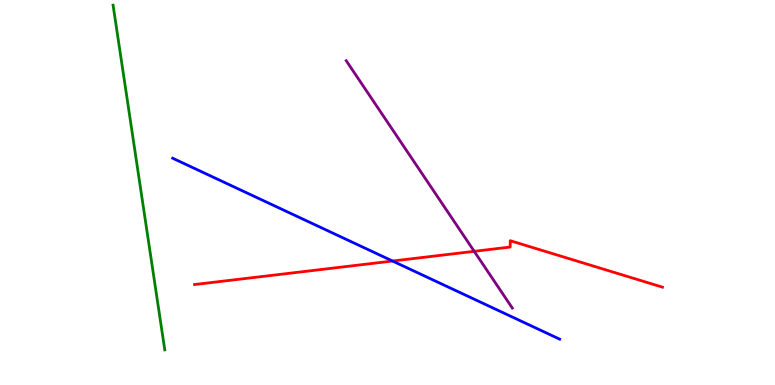[{'lines': ['blue', 'red'], 'intersections': [{'x': 5.07, 'y': 3.22}]}, {'lines': ['green', 'red'], 'intersections': []}, {'lines': ['purple', 'red'], 'intersections': [{'x': 6.12, 'y': 3.47}]}, {'lines': ['blue', 'green'], 'intersections': []}, {'lines': ['blue', 'purple'], 'intersections': []}, {'lines': ['green', 'purple'], 'intersections': []}]